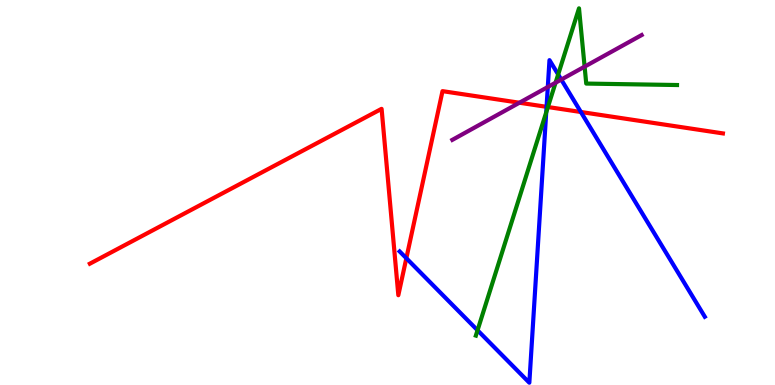[{'lines': ['blue', 'red'], 'intersections': [{'x': 5.24, 'y': 3.29}, {'x': 7.05, 'y': 7.23}, {'x': 7.5, 'y': 7.09}]}, {'lines': ['green', 'red'], 'intersections': [{'x': 7.07, 'y': 7.22}]}, {'lines': ['purple', 'red'], 'intersections': [{'x': 6.7, 'y': 7.33}]}, {'lines': ['blue', 'green'], 'intersections': [{'x': 6.16, 'y': 1.42}, {'x': 7.05, 'y': 7.08}, {'x': 7.2, 'y': 8.07}]}, {'lines': ['blue', 'purple'], 'intersections': [{'x': 7.07, 'y': 7.74}, {'x': 7.24, 'y': 7.93}]}, {'lines': ['green', 'purple'], 'intersections': [{'x': 7.17, 'y': 7.85}, {'x': 7.54, 'y': 8.27}]}]